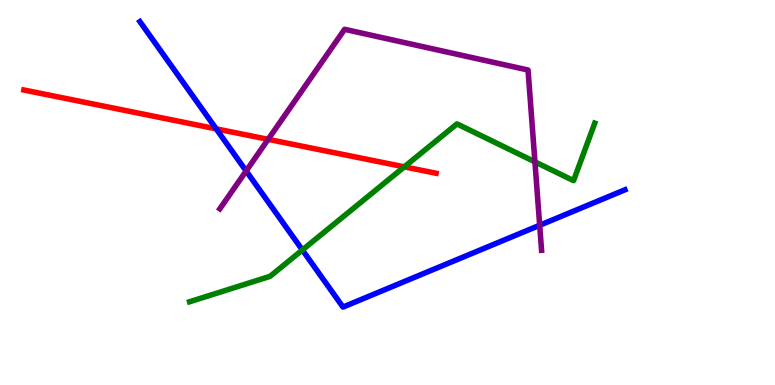[{'lines': ['blue', 'red'], 'intersections': [{'x': 2.79, 'y': 6.65}]}, {'lines': ['green', 'red'], 'intersections': [{'x': 5.22, 'y': 5.67}]}, {'lines': ['purple', 'red'], 'intersections': [{'x': 3.46, 'y': 6.38}]}, {'lines': ['blue', 'green'], 'intersections': [{'x': 3.9, 'y': 3.51}]}, {'lines': ['blue', 'purple'], 'intersections': [{'x': 3.18, 'y': 5.56}, {'x': 6.96, 'y': 4.15}]}, {'lines': ['green', 'purple'], 'intersections': [{'x': 6.9, 'y': 5.8}]}]